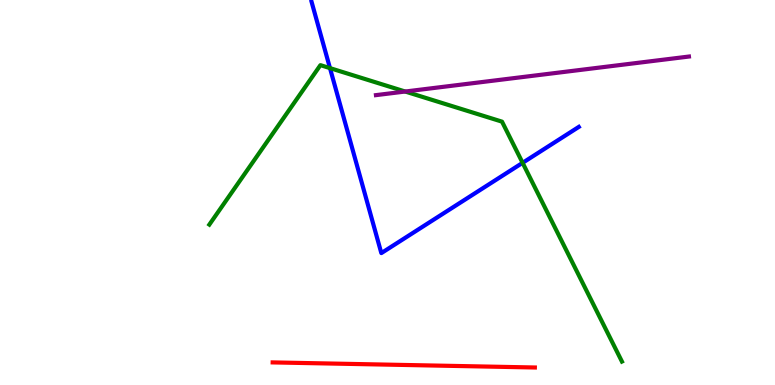[{'lines': ['blue', 'red'], 'intersections': []}, {'lines': ['green', 'red'], 'intersections': []}, {'lines': ['purple', 'red'], 'intersections': []}, {'lines': ['blue', 'green'], 'intersections': [{'x': 4.26, 'y': 8.23}, {'x': 6.74, 'y': 5.77}]}, {'lines': ['blue', 'purple'], 'intersections': []}, {'lines': ['green', 'purple'], 'intersections': [{'x': 5.23, 'y': 7.62}]}]